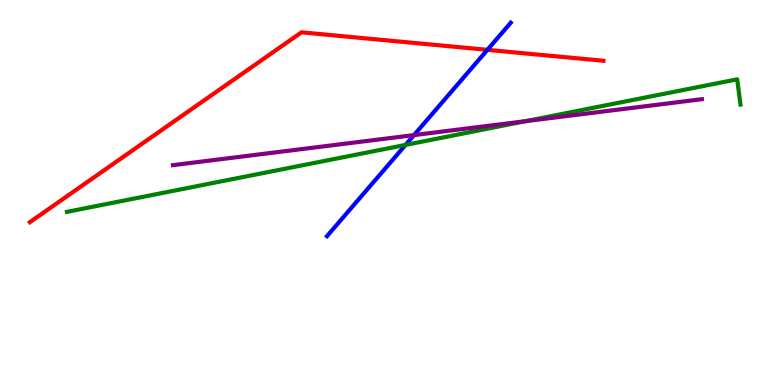[{'lines': ['blue', 'red'], 'intersections': [{'x': 6.29, 'y': 8.71}]}, {'lines': ['green', 'red'], 'intersections': []}, {'lines': ['purple', 'red'], 'intersections': []}, {'lines': ['blue', 'green'], 'intersections': [{'x': 5.23, 'y': 6.24}]}, {'lines': ['blue', 'purple'], 'intersections': [{'x': 5.34, 'y': 6.49}]}, {'lines': ['green', 'purple'], 'intersections': [{'x': 6.78, 'y': 6.85}]}]